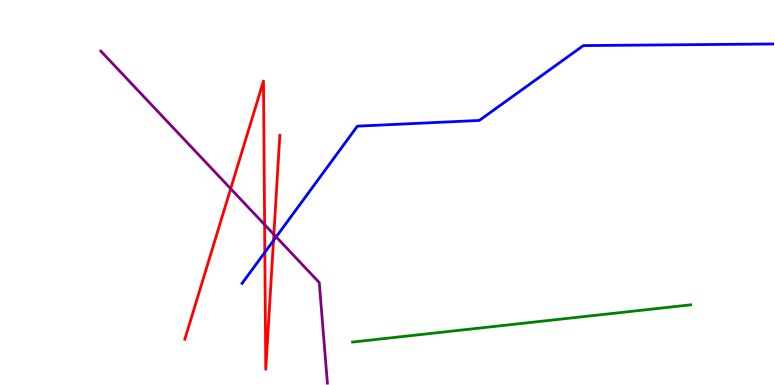[{'lines': ['blue', 'red'], 'intersections': [{'x': 3.42, 'y': 3.45}, {'x': 3.53, 'y': 3.75}]}, {'lines': ['green', 'red'], 'intersections': []}, {'lines': ['purple', 'red'], 'intersections': [{'x': 2.98, 'y': 5.1}, {'x': 3.41, 'y': 4.16}, {'x': 3.53, 'y': 3.91}]}, {'lines': ['blue', 'green'], 'intersections': []}, {'lines': ['blue', 'purple'], 'intersections': [{'x': 3.56, 'y': 3.85}]}, {'lines': ['green', 'purple'], 'intersections': []}]